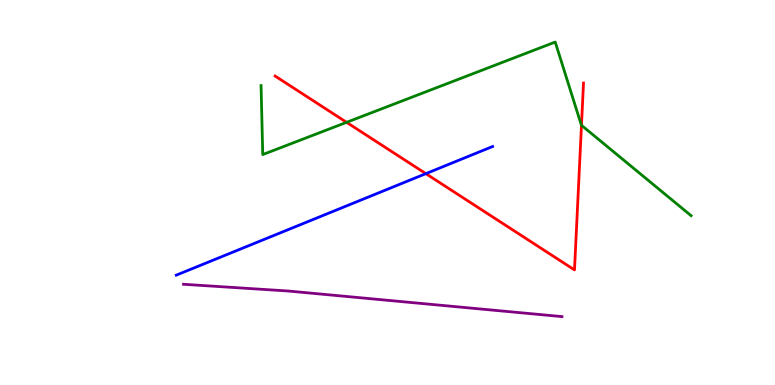[{'lines': ['blue', 'red'], 'intersections': [{'x': 5.49, 'y': 5.49}]}, {'lines': ['green', 'red'], 'intersections': [{'x': 4.47, 'y': 6.82}, {'x': 7.5, 'y': 6.75}]}, {'lines': ['purple', 'red'], 'intersections': []}, {'lines': ['blue', 'green'], 'intersections': []}, {'lines': ['blue', 'purple'], 'intersections': []}, {'lines': ['green', 'purple'], 'intersections': []}]